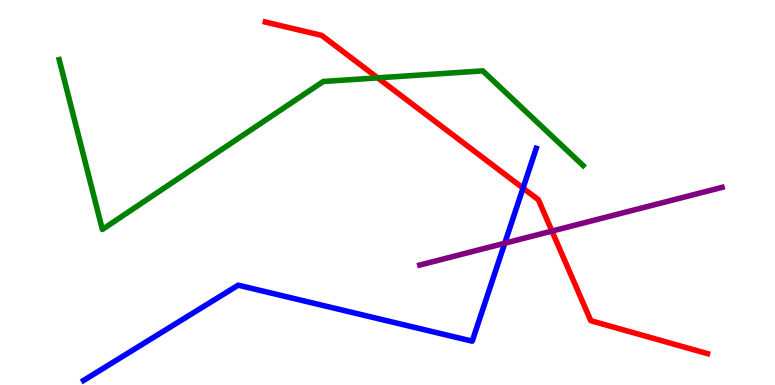[{'lines': ['blue', 'red'], 'intersections': [{'x': 6.75, 'y': 5.11}]}, {'lines': ['green', 'red'], 'intersections': [{'x': 4.87, 'y': 7.98}]}, {'lines': ['purple', 'red'], 'intersections': [{'x': 7.12, 'y': 4.0}]}, {'lines': ['blue', 'green'], 'intersections': []}, {'lines': ['blue', 'purple'], 'intersections': [{'x': 6.51, 'y': 3.68}]}, {'lines': ['green', 'purple'], 'intersections': []}]